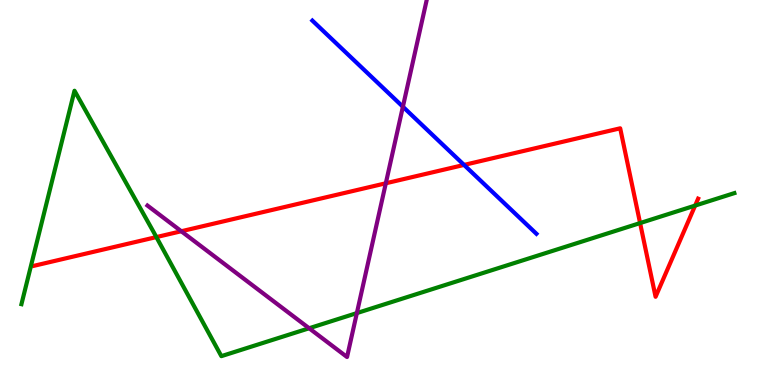[{'lines': ['blue', 'red'], 'intersections': [{'x': 5.99, 'y': 5.72}]}, {'lines': ['green', 'red'], 'intersections': [{'x': 2.02, 'y': 3.84}, {'x': 8.26, 'y': 4.21}, {'x': 8.97, 'y': 4.66}]}, {'lines': ['purple', 'red'], 'intersections': [{'x': 2.34, 'y': 3.99}, {'x': 4.98, 'y': 5.24}]}, {'lines': ['blue', 'green'], 'intersections': []}, {'lines': ['blue', 'purple'], 'intersections': [{'x': 5.2, 'y': 7.23}]}, {'lines': ['green', 'purple'], 'intersections': [{'x': 3.99, 'y': 1.47}, {'x': 4.6, 'y': 1.87}]}]